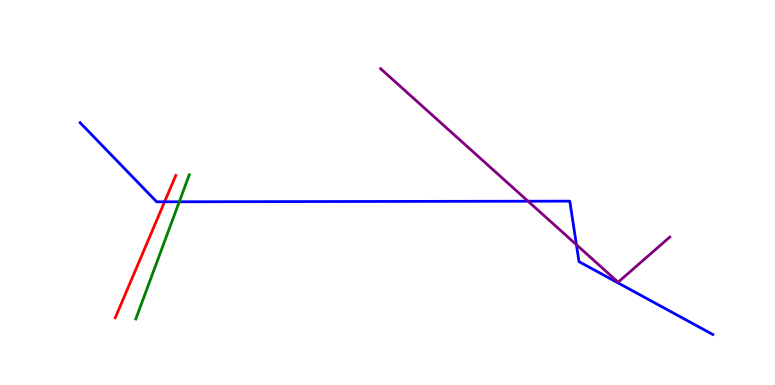[{'lines': ['blue', 'red'], 'intersections': [{'x': 2.12, 'y': 4.76}]}, {'lines': ['green', 'red'], 'intersections': []}, {'lines': ['purple', 'red'], 'intersections': []}, {'lines': ['blue', 'green'], 'intersections': [{'x': 2.31, 'y': 4.76}]}, {'lines': ['blue', 'purple'], 'intersections': [{'x': 6.81, 'y': 4.77}, {'x': 7.44, 'y': 3.64}]}, {'lines': ['green', 'purple'], 'intersections': []}]